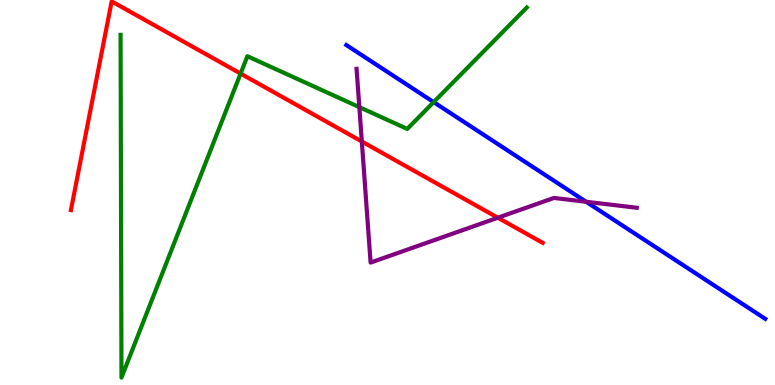[{'lines': ['blue', 'red'], 'intersections': []}, {'lines': ['green', 'red'], 'intersections': [{'x': 3.1, 'y': 8.09}]}, {'lines': ['purple', 'red'], 'intersections': [{'x': 4.67, 'y': 6.32}, {'x': 6.42, 'y': 4.34}]}, {'lines': ['blue', 'green'], 'intersections': [{'x': 5.6, 'y': 7.35}]}, {'lines': ['blue', 'purple'], 'intersections': [{'x': 7.56, 'y': 4.76}]}, {'lines': ['green', 'purple'], 'intersections': [{'x': 4.64, 'y': 7.22}]}]